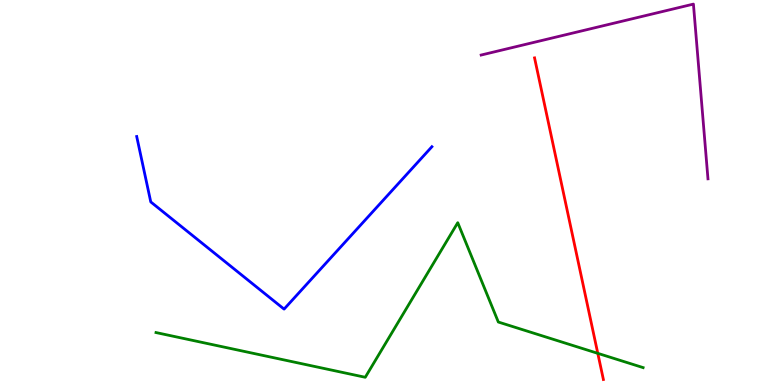[{'lines': ['blue', 'red'], 'intersections': []}, {'lines': ['green', 'red'], 'intersections': [{'x': 7.71, 'y': 0.822}]}, {'lines': ['purple', 'red'], 'intersections': []}, {'lines': ['blue', 'green'], 'intersections': []}, {'lines': ['blue', 'purple'], 'intersections': []}, {'lines': ['green', 'purple'], 'intersections': []}]